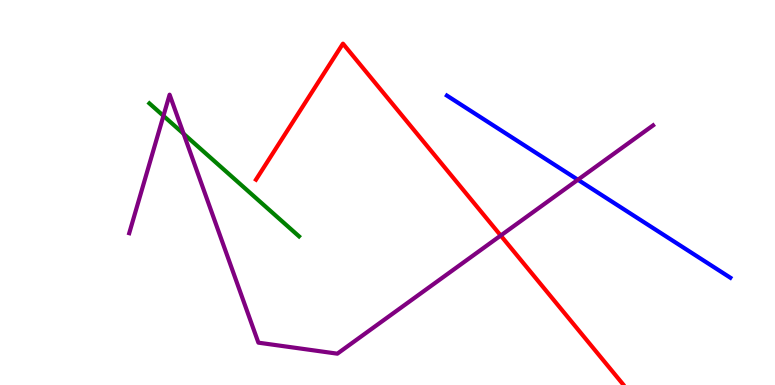[{'lines': ['blue', 'red'], 'intersections': []}, {'lines': ['green', 'red'], 'intersections': []}, {'lines': ['purple', 'red'], 'intersections': [{'x': 6.46, 'y': 3.88}]}, {'lines': ['blue', 'green'], 'intersections': []}, {'lines': ['blue', 'purple'], 'intersections': [{'x': 7.46, 'y': 5.33}]}, {'lines': ['green', 'purple'], 'intersections': [{'x': 2.11, 'y': 6.99}, {'x': 2.37, 'y': 6.52}]}]